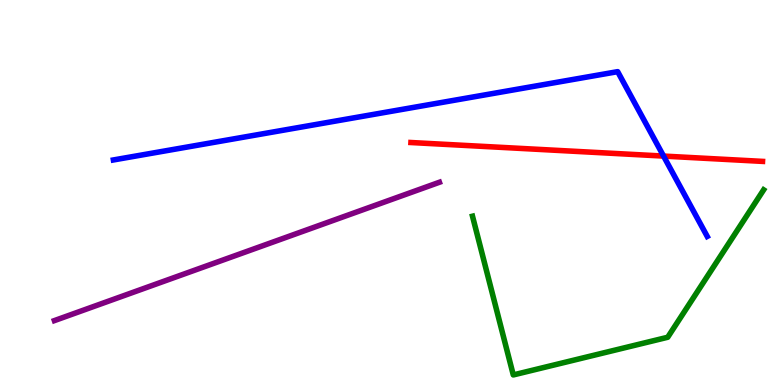[{'lines': ['blue', 'red'], 'intersections': [{'x': 8.56, 'y': 5.95}]}, {'lines': ['green', 'red'], 'intersections': []}, {'lines': ['purple', 'red'], 'intersections': []}, {'lines': ['blue', 'green'], 'intersections': []}, {'lines': ['blue', 'purple'], 'intersections': []}, {'lines': ['green', 'purple'], 'intersections': []}]